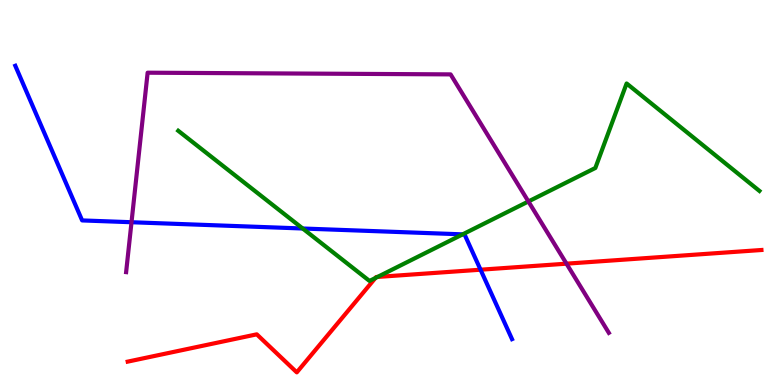[{'lines': ['blue', 'red'], 'intersections': [{'x': 6.2, 'y': 2.99}]}, {'lines': ['green', 'red'], 'intersections': [{'x': 4.84, 'y': 2.78}, {'x': 4.87, 'y': 2.81}]}, {'lines': ['purple', 'red'], 'intersections': [{'x': 7.31, 'y': 3.15}]}, {'lines': ['blue', 'green'], 'intersections': [{'x': 3.91, 'y': 4.06}, {'x': 5.97, 'y': 3.91}]}, {'lines': ['blue', 'purple'], 'intersections': [{'x': 1.7, 'y': 4.23}]}, {'lines': ['green', 'purple'], 'intersections': [{'x': 6.82, 'y': 4.77}]}]